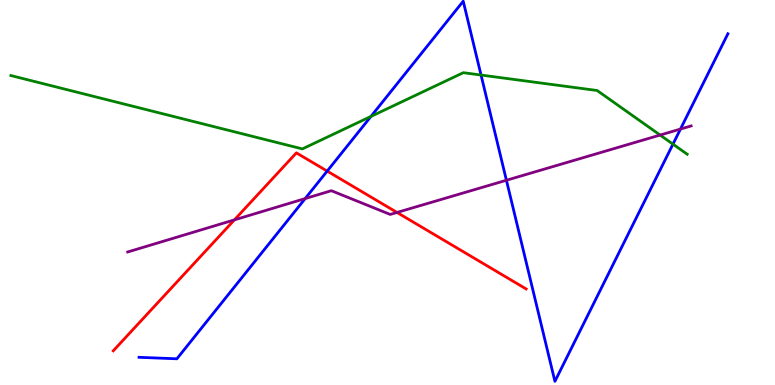[{'lines': ['blue', 'red'], 'intersections': [{'x': 4.22, 'y': 5.56}]}, {'lines': ['green', 'red'], 'intersections': []}, {'lines': ['purple', 'red'], 'intersections': [{'x': 3.02, 'y': 4.29}, {'x': 5.12, 'y': 4.48}]}, {'lines': ['blue', 'green'], 'intersections': [{'x': 4.79, 'y': 6.98}, {'x': 6.21, 'y': 8.05}, {'x': 8.68, 'y': 6.26}]}, {'lines': ['blue', 'purple'], 'intersections': [{'x': 3.94, 'y': 4.84}, {'x': 6.53, 'y': 5.32}, {'x': 8.78, 'y': 6.65}]}, {'lines': ['green', 'purple'], 'intersections': [{'x': 8.52, 'y': 6.49}]}]